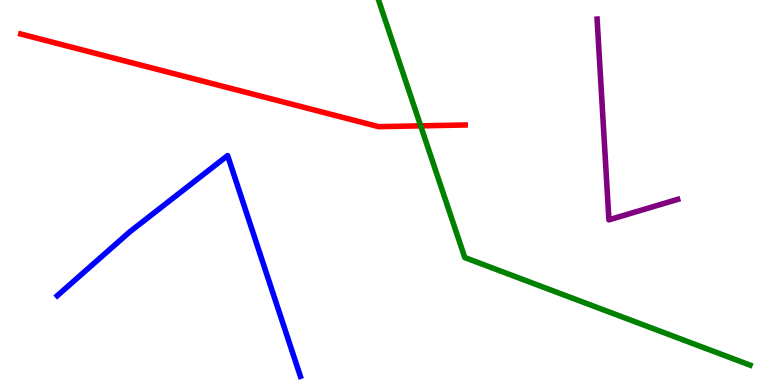[{'lines': ['blue', 'red'], 'intersections': []}, {'lines': ['green', 'red'], 'intersections': [{'x': 5.43, 'y': 6.73}]}, {'lines': ['purple', 'red'], 'intersections': []}, {'lines': ['blue', 'green'], 'intersections': []}, {'lines': ['blue', 'purple'], 'intersections': []}, {'lines': ['green', 'purple'], 'intersections': []}]